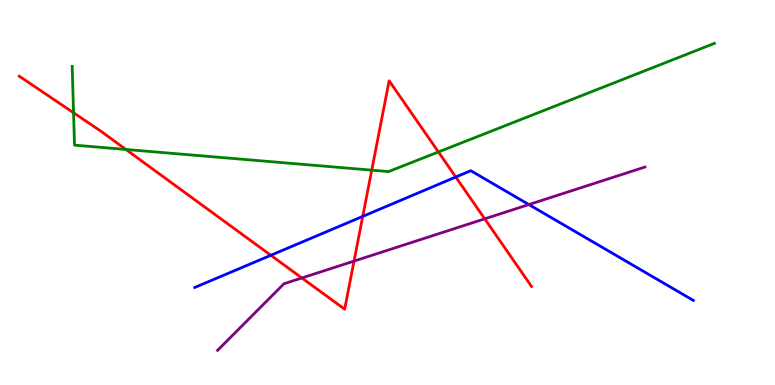[{'lines': ['blue', 'red'], 'intersections': [{'x': 3.49, 'y': 3.37}, {'x': 4.68, 'y': 4.38}, {'x': 5.88, 'y': 5.4}]}, {'lines': ['green', 'red'], 'intersections': [{'x': 0.949, 'y': 7.07}, {'x': 1.62, 'y': 6.12}, {'x': 4.8, 'y': 5.58}, {'x': 5.66, 'y': 6.05}]}, {'lines': ['purple', 'red'], 'intersections': [{'x': 3.9, 'y': 2.78}, {'x': 4.57, 'y': 3.22}, {'x': 6.25, 'y': 4.32}]}, {'lines': ['blue', 'green'], 'intersections': []}, {'lines': ['blue', 'purple'], 'intersections': [{'x': 6.82, 'y': 4.69}]}, {'lines': ['green', 'purple'], 'intersections': []}]